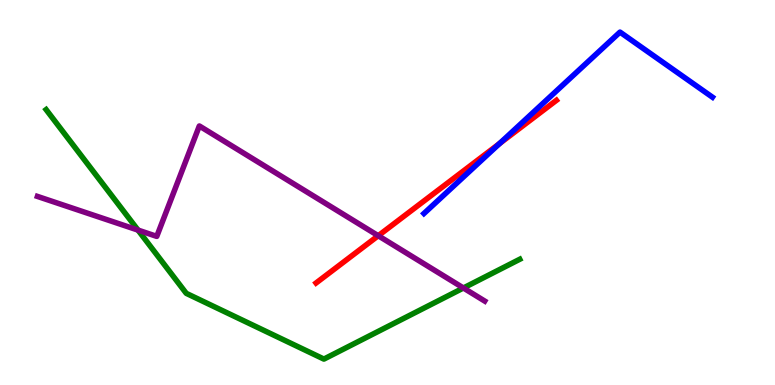[{'lines': ['blue', 'red'], 'intersections': [{'x': 6.45, 'y': 6.27}]}, {'lines': ['green', 'red'], 'intersections': []}, {'lines': ['purple', 'red'], 'intersections': [{'x': 4.88, 'y': 3.88}]}, {'lines': ['blue', 'green'], 'intersections': []}, {'lines': ['blue', 'purple'], 'intersections': []}, {'lines': ['green', 'purple'], 'intersections': [{'x': 1.78, 'y': 4.02}, {'x': 5.98, 'y': 2.52}]}]